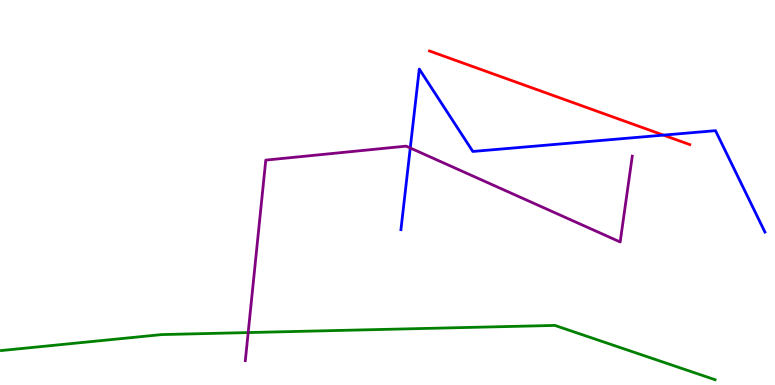[{'lines': ['blue', 'red'], 'intersections': [{'x': 8.56, 'y': 6.49}]}, {'lines': ['green', 'red'], 'intersections': []}, {'lines': ['purple', 'red'], 'intersections': []}, {'lines': ['blue', 'green'], 'intersections': []}, {'lines': ['blue', 'purple'], 'intersections': [{'x': 5.29, 'y': 6.16}]}, {'lines': ['green', 'purple'], 'intersections': [{'x': 3.2, 'y': 1.36}]}]